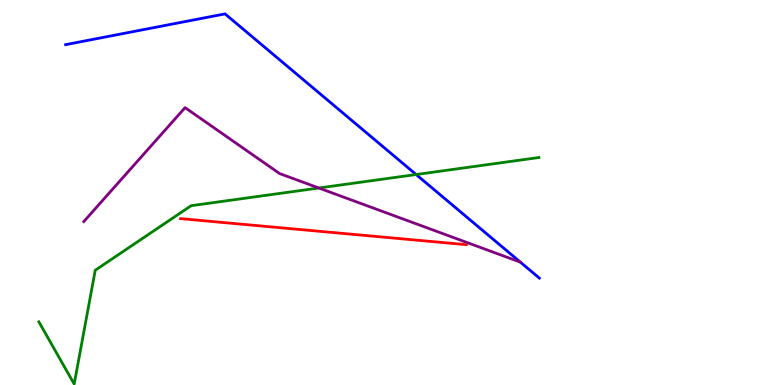[{'lines': ['blue', 'red'], 'intersections': []}, {'lines': ['green', 'red'], 'intersections': []}, {'lines': ['purple', 'red'], 'intersections': []}, {'lines': ['blue', 'green'], 'intersections': [{'x': 5.37, 'y': 5.47}]}, {'lines': ['blue', 'purple'], 'intersections': [{'x': 6.71, 'y': 3.19}]}, {'lines': ['green', 'purple'], 'intersections': [{'x': 4.11, 'y': 5.12}]}]